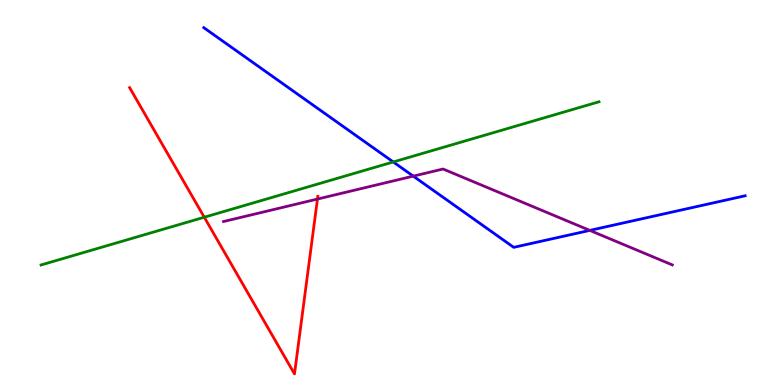[{'lines': ['blue', 'red'], 'intersections': []}, {'lines': ['green', 'red'], 'intersections': [{'x': 2.64, 'y': 4.36}]}, {'lines': ['purple', 'red'], 'intersections': [{'x': 4.1, 'y': 4.83}]}, {'lines': ['blue', 'green'], 'intersections': [{'x': 5.07, 'y': 5.79}]}, {'lines': ['blue', 'purple'], 'intersections': [{'x': 5.33, 'y': 5.42}, {'x': 7.61, 'y': 4.02}]}, {'lines': ['green', 'purple'], 'intersections': []}]